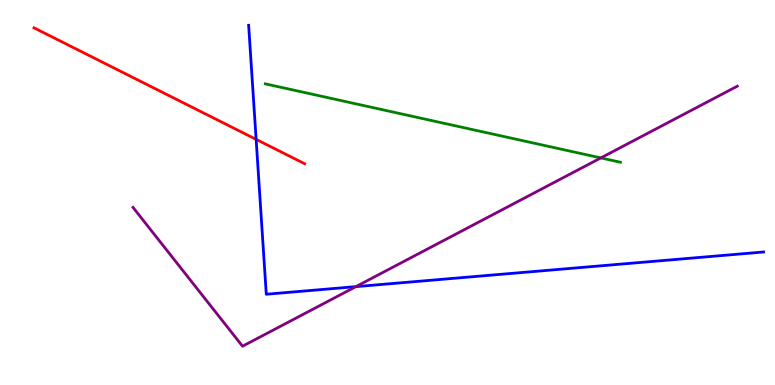[{'lines': ['blue', 'red'], 'intersections': [{'x': 3.3, 'y': 6.38}]}, {'lines': ['green', 'red'], 'intersections': []}, {'lines': ['purple', 'red'], 'intersections': []}, {'lines': ['blue', 'green'], 'intersections': []}, {'lines': ['blue', 'purple'], 'intersections': [{'x': 4.59, 'y': 2.56}]}, {'lines': ['green', 'purple'], 'intersections': [{'x': 7.75, 'y': 5.9}]}]